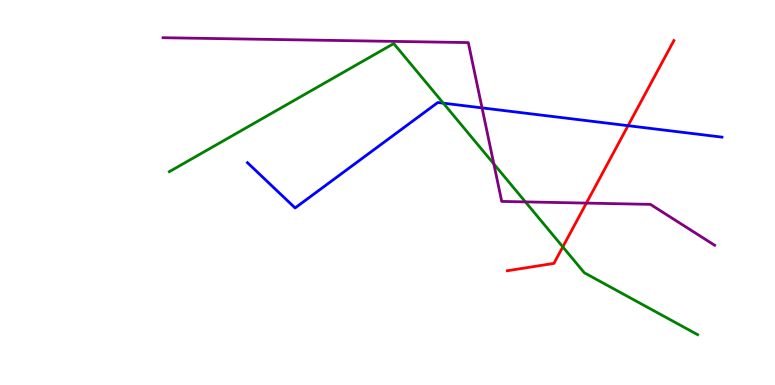[{'lines': ['blue', 'red'], 'intersections': [{'x': 8.1, 'y': 6.74}]}, {'lines': ['green', 'red'], 'intersections': [{'x': 7.26, 'y': 3.59}]}, {'lines': ['purple', 'red'], 'intersections': [{'x': 7.57, 'y': 4.72}]}, {'lines': ['blue', 'green'], 'intersections': [{'x': 5.72, 'y': 7.32}]}, {'lines': ['blue', 'purple'], 'intersections': [{'x': 6.22, 'y': 7.2}]}, {'lines': ['green', 'purple'], 'intersections': [{'x': 6.37, 'y': 5.74}, {'x': 6.78, 'y': 4.76}]}]